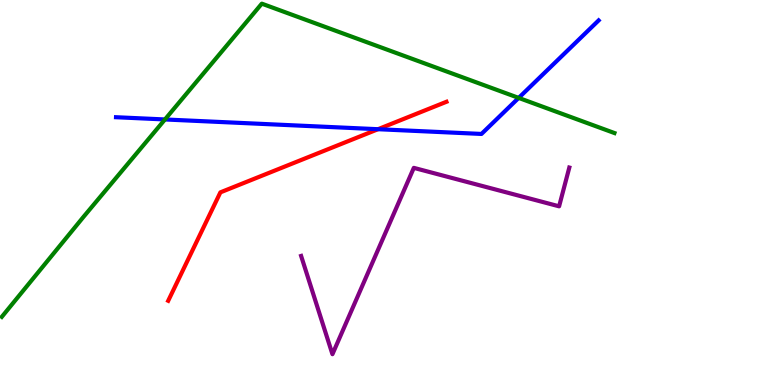[{'lines': ['blue', 'red'], 'intersections': [{'x': 4.88, 'y': 6.64}]}, {'lines': ['green', 'red'], 'intersections': []}, {'lines': ['purple', 'red'], 'intersections': []}, {'lines': ['blue', 'green'], 'intersections': [{'x': 2.13, 'y': 6.9}, {'x': 6.69, 'y': 7.46}]}, {'lines': ['blue', 'purple'], 'intersections': []}, {'lines': ['green', 'purple'], 'intersections': []}]